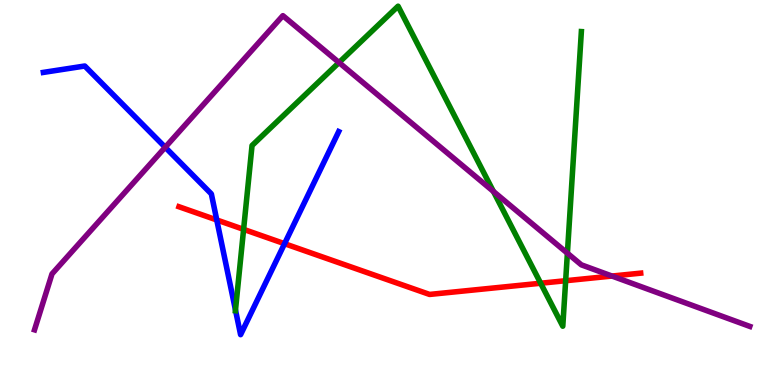[{'lines': ['blue', 'red'], 'intersections': [{'x': 2.8, 'y': 4.29}, {'x': 3.67, 'y': 3.67}]}, {'lines': ['green', 'red'], 'intersections': [{'x': 3.14, 'y': 4.04}, {'x': 6.98, 'y': 2.64}, {'x': 7.3, 'y': 2.71}]}, {'lines': ['purple', 'red'], 'intersections': [{'x': 7.9, 'y': 2.83}]}, {'lines': ['blue', 'green'], 'intersections': [{'x': 3.04, 'y': 1.95}]}, {'lines': ['blue', 'purple'], 'intersections': [{'x': 2.13, 'y': 6.17}]}, {'lines': ['green', 'purple'], 'intersections': [{'x': 4.37, 'y': 8.38}, {'x': 6.37, 'y': 5.03}, {'x': 7.32, 'y': 3.42}]}]